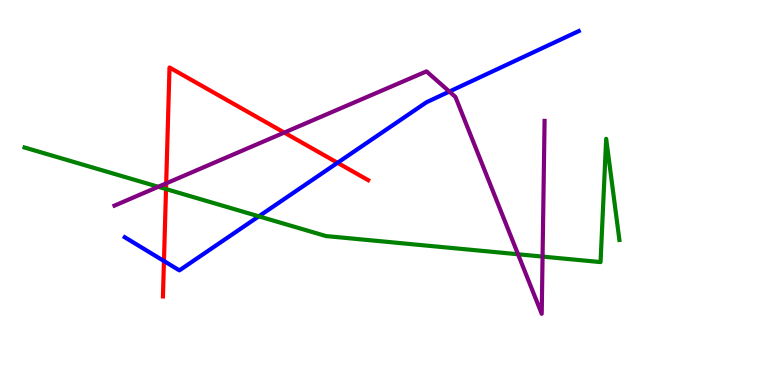[{'lines': ['blue', 'red'], 'intersections': [{'x': 2.12, 'y': 3.22}, {'x': 4.36, 'y': 5.77}]}, {'lines': ['green', 'red'], 'intersections': [{'x': 2.14, 'y': 5.09}]}, {'lines': ['purple', 'red'], 'intersections': [{'x': 2.14, 'y': 5.24}, {'x': 3.67, 'y': 6.56}]}, {'lines': ['blue', 'green'], 'intersections': [{'x': 3.34, 'y': 4.38}]}, {'lines': ['blue', 'purple'], 'intersections': [{'x': 5.8, 'y': 7.62}]}, {'lines': ['green', 'purple'], 'intersections': [{'x': 2.04, 'y': 5.15}, {'x': 6.68, 'y': 3.4}, {'x': 7.0, 'y': 3.34}]}]